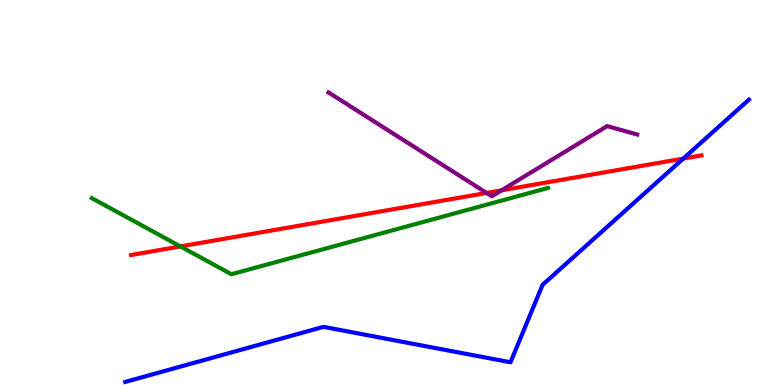[{'lines': ['blue', 'red'], 'intersections': [{'x': 8.82, 'y': 5.88}]}, {'lines': ['green', 'red'], 'intersections': [{'x': 2.33, 'y': 3.6}]}, {'lines': ['purple', 'red'], 'intersections': [{'x': 6.28, 'y': 4.99}, {'x': 6.47, 'y': 5.06}]}, {'lines': ['blue', 'green'], 'intersections': []}, {'lines': ['blue', 'purple'], 'intersections': []}, {'lines': ['green', 'purple'], 'intersections': []}]